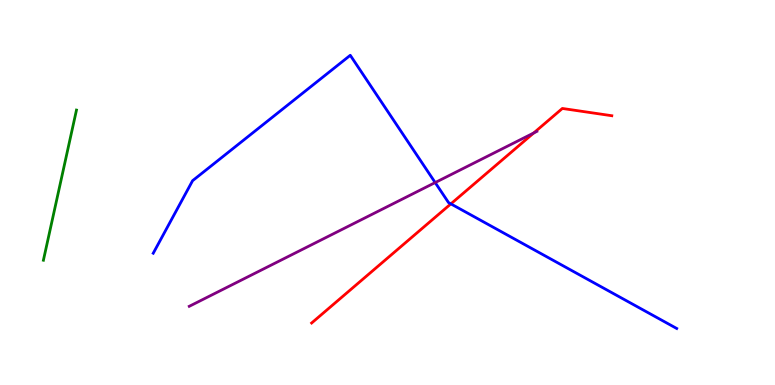[{'lines': ['blue', 'red'], 'intersections': [{'x': 5.82, 'y': 4.7}]}, {'lines': ['green', 'red'], 'intersections': []}, {'lines': ['purple', 'red'], 'intersections': [{'x': 6.89, 'y': 6.55}]}, {'lines': ['blue', 'green'], 'intersections': []}, {'lines': ['blue', 'purple'], 'intersections': [{'x': 5.62, 'y': 5.26}]}, {'lines': ['green', 'purple'], 'intersections': []}]